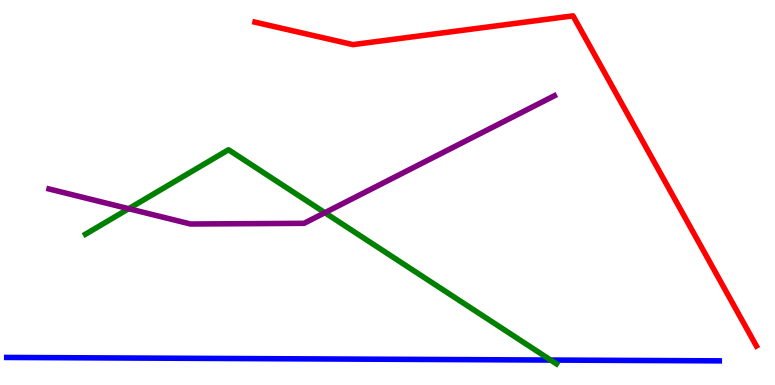[{'lines': ['blue', 'red'], 'intersections': []}, {'lines': ['green', 'red'], 'intersections': []}, {'lines': ['purple', 'red'], 'intersections': []}, {'lines': ['blue', 'green'], 'intersections': [{'x': 7.1, 'y': 0.648}]}, {'lines': ['blue', 'purple'], 'intersections': []}, {'lines': ['green', 'purple'], 'intersections': [{'x': 1.66, 'y': 4.58}, {'x': 4.19, 'y': 4.48}]}]